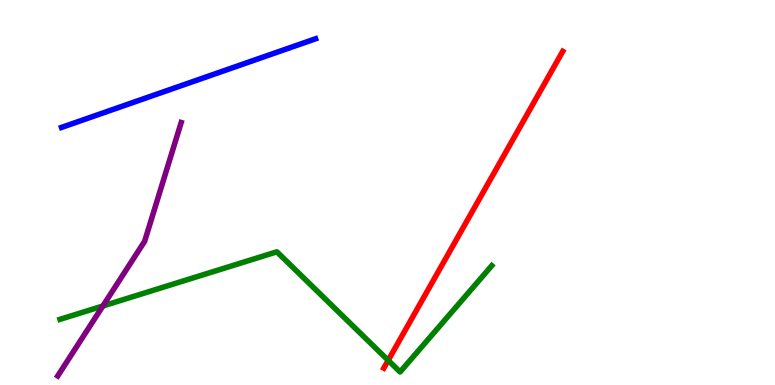[{'lines': ['blue', 'red'], 'intersections': []}, {'lines': ['green', 'red'], 'intersections': [{'x': 5.01, 'y': 0.64}]}, {'lines': ['purple', 'red'], 'intersections': []}, {'lines': ['blue', 'green'], 'intersections': []}, {'lines': ['blue', 'purple'], 'intersections': []}, {'lines': ['green', 'purple'], 'intersections': [{'x': 1.33, 'y': 2.05}]}]